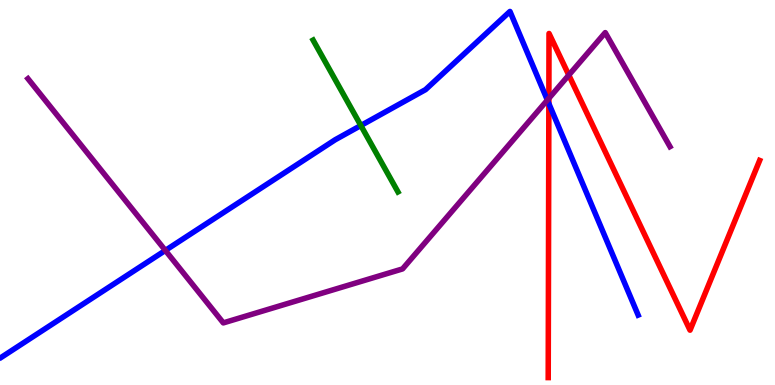[{'lines': ['blue', 'red'], 'intersections': [{'x': 7.08, 'y': 7.31}]}, {'lines': ['green', 'red'], 'intersections': []}, {'lines': ['purple', 'red'], 'intersections': [{'x': 7.08, 'y': 7.45}, {'x': 7.34, 'y': 8.05}]}, {'lines': ['blue', 'green'], 'intersections': [{'x': 4.66, 'y': 6.74}]}, {'lines': ['blue', 'purple'], 'intersections': [{'x': 2.13, 'y': 3.5}, {'x': 7.06, 'y': 7.4}]}, {'lines': ['green', 'purple'], 'intersections': []}]